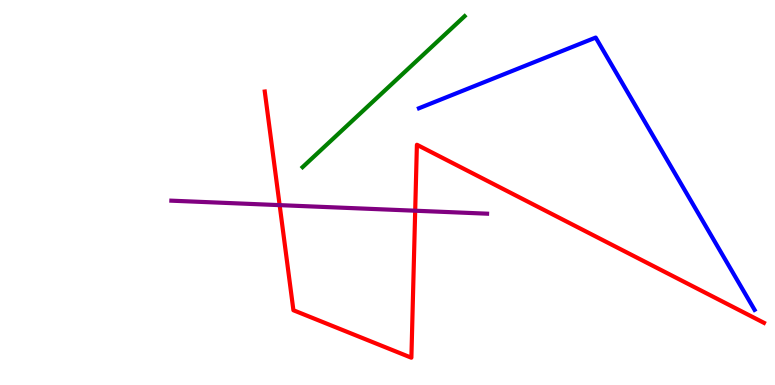[{'lines': ['blue', 'red'], 'intersections': []}, {'lines': ['green', 'red'], 'intersections': []}, {'lines': ['purple', 'red'], 'intersections': [{'x': 3.61, 'y': 4.67}, {'x': 5.36, 'y': 4.53}]}, {'lines': ['blue', 'green'], 'intersections': []}, {'lines': ['blue', 'purple'], 'intersections': []}, {'lines': ['green', 'purple'], 'intersections': []}]